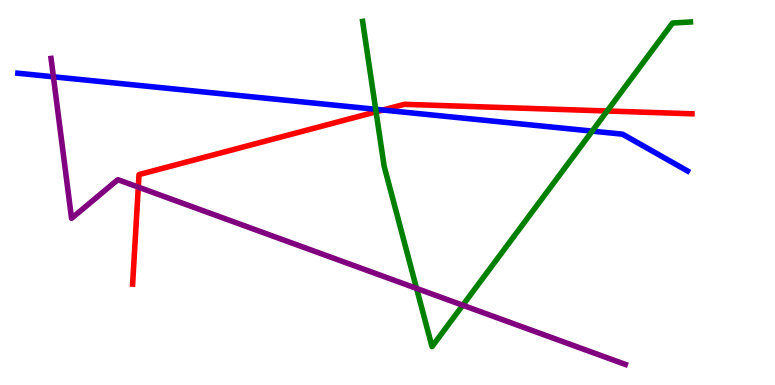[{'lines': ['blue', 'red'], 'intersections': [{'x': 4.94, 'y': 7.14}]}, {'lines': ['green', 'red'], 'intersections': [{'x': 4.85, 'y': 7.1}, {'x': 7.83, 'y': 7.12}]}, {'lines': ['purple', 'red'], 'intersections': [{'x': 1.78, 'y': 5.14}]}, {'lines': ['blue', 'green'], 'intersections': [{'x': 4.85, 'y': 7.16}, {'x': 7.64, 'y': 6.59}]}, {'lines': ['blue', 'purple'], 'intersections': [{'x': 0.689, 'y': 8.01}]}, {'lines': ['green', 'purple'], 'intersections': [{'x': 5.38, 'y': 2.51}, {'x': 5.97, 'y': 2.07}]}]